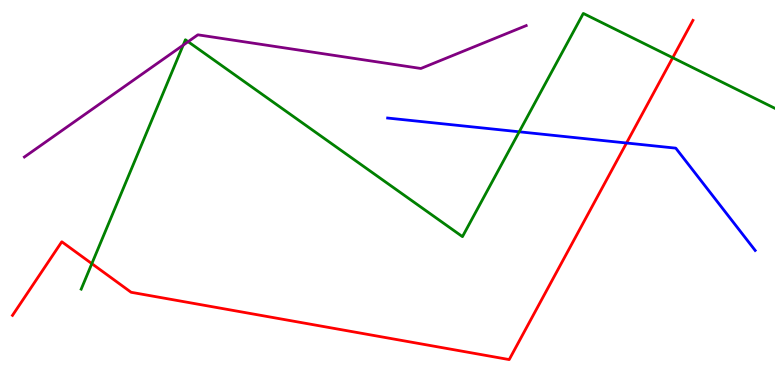[{'lines': ['blue', 'red'], 'intersections': [{'x': 8.08, 'y': 6.29}]}, {'lines': ['green', 'red'], 'intersections': [{'x': 1.18, 'y': 3.15}, {'x': 8.68, 'y': 8.5}]}, {'lines': ['purple', 'red'], 'intersections': []}, {'lines': ['blue', 'green'], 'intersections': [{'x': 6.7, 'y': 6.58}]}, {'lines': ['blue', 'purple'], 'intersections': []}, {'lines': ['green', 'purple'], 'intersections': [{'x': 2.36, 'y': 8.83}, {'x': 2.43, 'y': 8.92}]}]